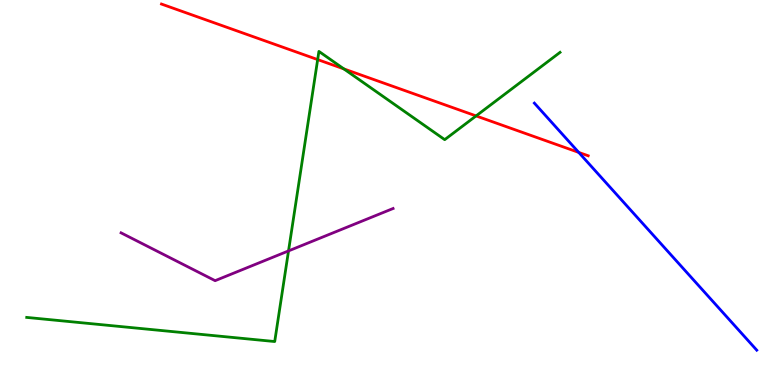[{'lines': ['blue', 'red'], 'intersections': [{'x': 7.47, 'y': 6.04}]}, {'lines': ['green', 'red'], 'intersections': [{'x': 4.1, 'y': 8.45}, {'x': 4.44, 'y': 8.21}, {'x': 6.14, 'y': 6.99}]}, {'lines': ['purple', 'red'], 'intersections': []}, {'lines': ['blue', 'green'], 'intersections': []}, {'lines': ['blue', 'purple'], 'intersections': []}, {'lines': ['green', 'purple'], 'intersections': [{'x': 3.72, 'y': 3.48}]}]